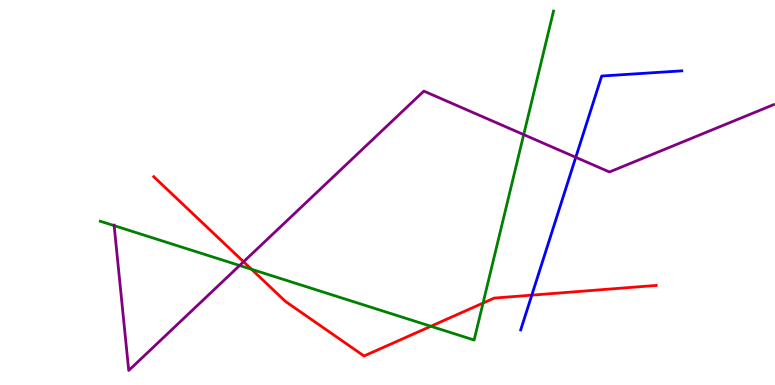[{'lines': ['blue', 'red'], 'intersections': [{'x': 6.86, 'y': 2.33}]}, {'lines': ['green', 'red'], 'intersections': [{'x': 3.25, 'y': 3.01}, {'x': 5.56, 'y': 1.53}, {'x': 6.23, 'y': 2.13}]}, {'lines': ['purple', 'red'], 'intersections': [{'x': 3.14, 'y': 3.2}]}, {'lines': ['blue', 'green'], 'intersections': []}, {'lines': ['blue', 'purple'], 'intersections': [{'x': 7.43, 'y': 5.91}]}, {'lines': ['green', 'purple'], 'intersections': [{'x': 1.47, 'y': 4.14}, {'x': 3.09, 'y': 3.1}, {'x': 6.76, 'y': 6.5}]}]